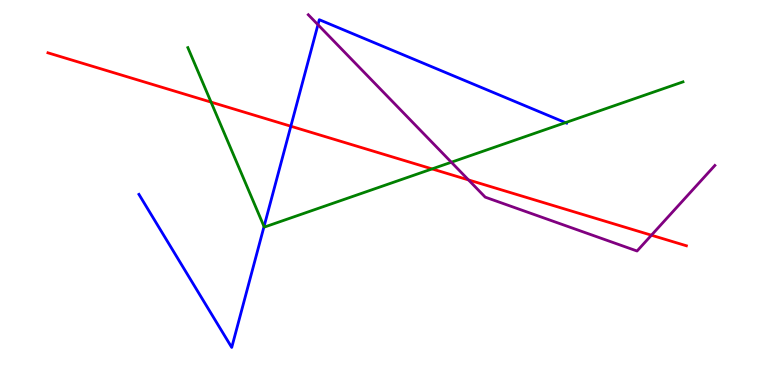[{'lines': ['blue', 'red'], 'intersections': [{'x': 3.75, 'y': 6.72}]}, {'lines': ['green', 'red'], 'intersections': [{'x': 2.72, 'y': 7.35}, {'x': 5.58, 'y': 5.61}]}, {'lines': ['purple', 'red'], 'intersections': [{'x': 6.05, 'y': 5.33}, {'x': 8.41, 'y': 3.89}]}, {'lines': ['blue', 'green'], 'intersections': [{'x': 3.41, 'y': 4.12}, {'x': 7.3, 'y': 6.81}]}, {'lines': ['blue', 'purple'], 'intersections': [{'x': 4.1, 'y': 9.36}]}, {'lines': ['green', 'purple'], 'intersections': [{'x': 5.82, 'y': 5.79}]}]